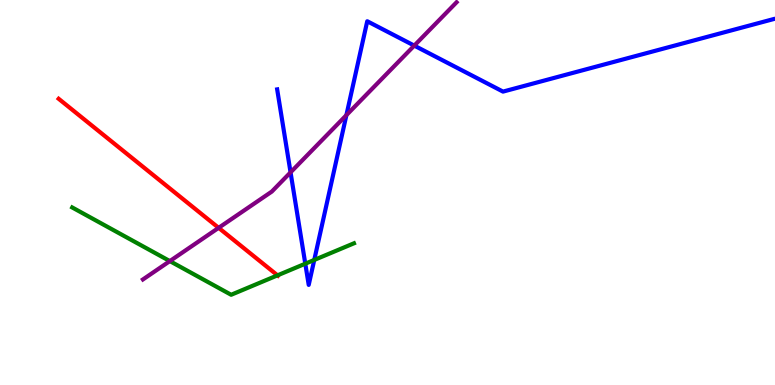[{'lines': ['blue', 'red'], 'intersections': []}, {'lines': ['green', 'red'], 'intersections': [{'x': 3.58, 'y': 2.85}]}, {'lines': ['purple', 'red'], 'intersections': [{'x': 2.82, 'y': 4.08}]}, {'lines': ['blue', 'green'], 'intersections': [{'x': 3.94, 'y': 3.15}, {'x': 4.05, 'y': 3.25}]}, {'lines': ['blue', 'purple'], 'intersections': [{'x': 3.75, 'y': 5.52}, {'x': 4.47, 'y': 7.01}, {'x': 5.35, 'y': 8.82}]}, {'lines': ['green', 'purple'], 'intersections': [{'x': 2.19, 'y': 3.22}]}]